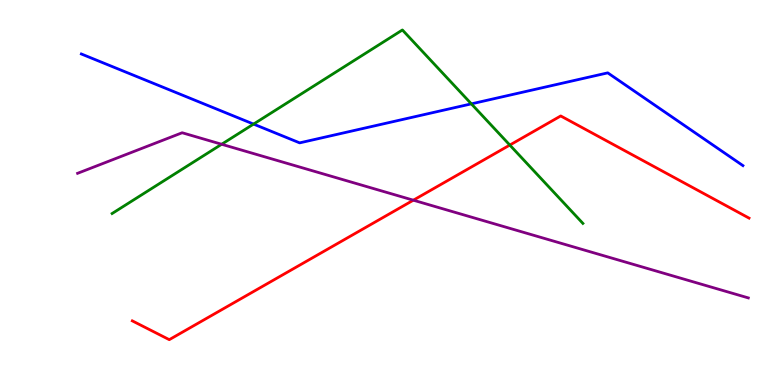[{'lines': ['blue', 'red'], 'intersections': []}, {'lines': ['green', 'red'], 'intersections': [{'x': 6.58, 'y': 6.23}]}, {'lines': ['purple', 'red'], 'intersections': [{'x': 5.33, 'y': 4.8}]}, {'lines': ['blue', 'green'], 'intersections': [{'x': 3.27, 'y': 6.78}, {'x': 6.08, 'y': 7.3}]}, {'lines': ['blue', 'purple'], 'intersections': []}, {'lines': ['green', 'purple'], 'intersections': [{'x': 2.86, 'y': 6.25}]}]